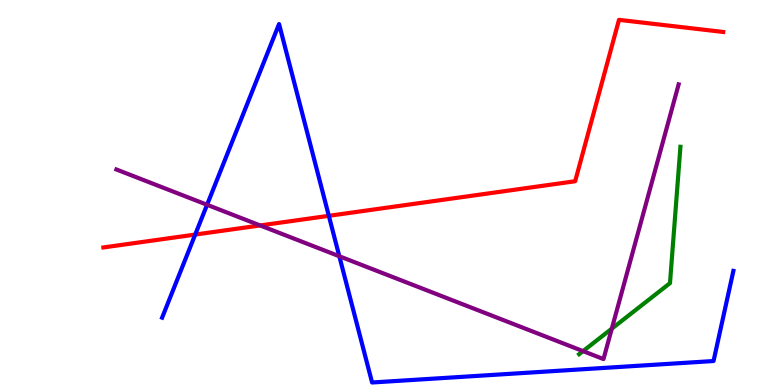[{'lines': ['blue', 'red'], 'intersections': [{'x': 2.52, 'y': 3.91}, {'x': 4.24, 'y': 4.39}]}, {'lines': ['green', 'red'], 'intersections': []}, {'lines': ['purple', 'red'], 'intersections': [{'x': 3.36, 'y': 4.14}]}, {'lines': ['blue', 'green'], 'intersections': []}, {'lines': ['blue', 'purple'], 'intersections': [{'x': 2.67, 'y': 4.68}, {'x': 4.38, 'y': 3.34}]}, {'lines': ['green', 'purple'], 'intersections': [{'x': 7.52, 'y': 0.88}, {'x': 7.89, 'y': 1.46}]}]